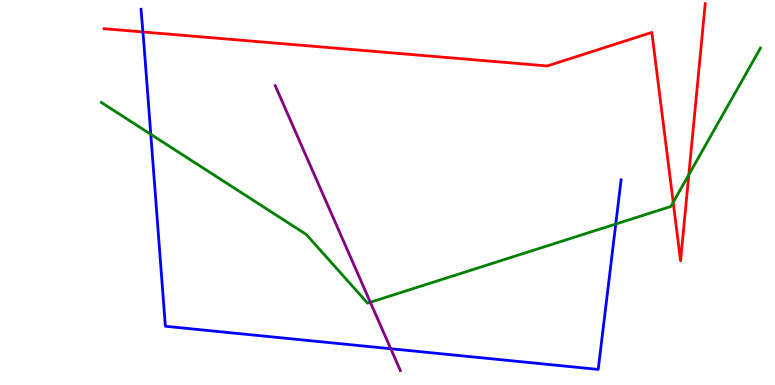[{'lines': ['blue', 'red'], 'intersections': [{'x': 1.84, 'y': 9.17}]}, {'lines': ['green', 'red'], 'intersections': [{'x': 8.69, 'y': 4.75}, {'x': 8.89, 'y': 5.46}]}, {'lines': ['purple', 'red'], 'intersections': []}, {'lines': ['blue', 'green'], 'intersections': [{'x': 1.95, 'y': 6.51}, {'x': 7.95, 'y': 4.18}]}, {'lines': ['blue', 'purple'], 'intersections': [{'x': 5.04, 'y': 0.942}]}, {'lines': ['green', 'purple'], 'intersections': [{'x': 4.78, 'y': 2.15}]}]